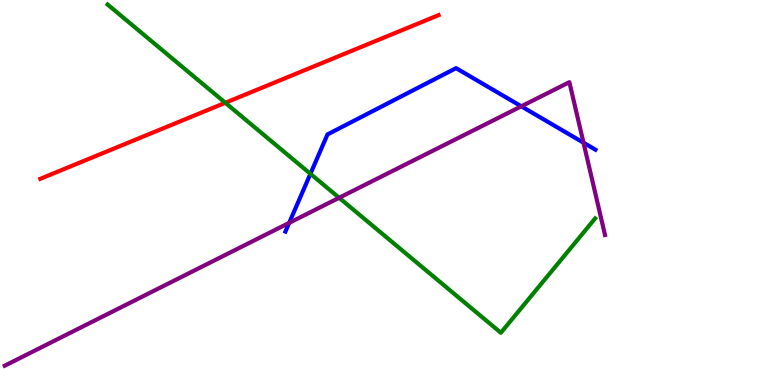[{'lines': ['blue', 'red'], 'intersections': []}, {'lines': ['green', 'red'], 'intersections': [{'x': 2.91, 'y': 7.33}]}, {'lines': ['purple', 'red'], 'intersections': []}, {'lines': ['blue', 'green'], 'intersections': [{'x': 4.01, 'y': 5.49}]}, {'lines': ['blue', 'purple'], 'intersections': [{'x': 3.73, 'y': 4.21}, {'x': 6.73, 'y': 7.24}, {'x': 7.53, 'y': 6.29}]}, {'lines': ['green', 'purple'], 'intersections': [{'x': 4.38, 'y': 4.86}]}]